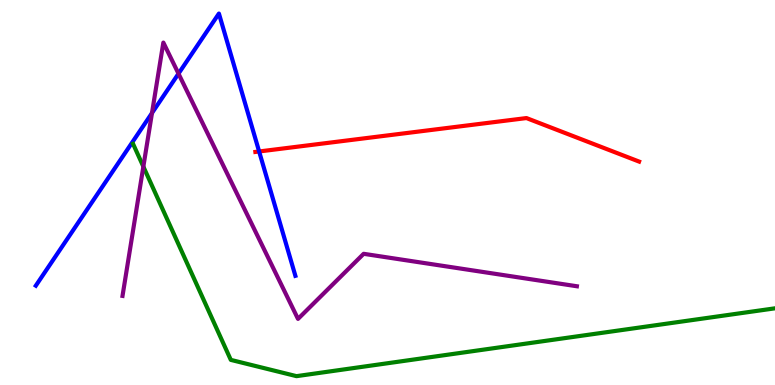[{'lines': ['blue', 'red'], 'intersections': [{'x': 3.34, 'y': 6.07}]}, {'lines': ['green', 'red'], 'intersections': []}, {'lines': ['purple', 'red'], 'intersections': []}, {'lines': ['blue', 'green'], 'intersections': []}, {'lines': ['blue', 'purple'], 'intersections': [{'x': 1.96, 'y': 7.06}, {'x': 2.3, 'y': 8.09}]}, {'lines': ['green', 'purple'], 'intersections': [{'x': 1.85, 'y': 5.67}]}]